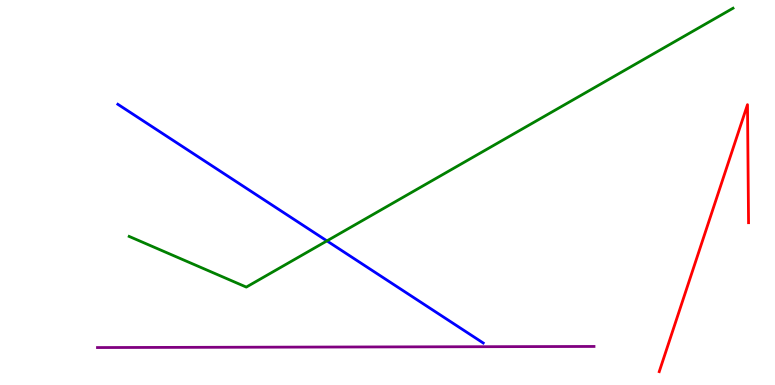[{'lines': ['blue', 'red'], 'intersections': []}, {'lines': ['green', 'red'], 'intersections': []}, {'lines': ['purple', 'red'], 'intersections': []}, {'lines': ['blue', 'green'], 'intersections': [{'x': 4.22, 'y': 3.74}]}, {'lines': ['blue', 'purple'], 'intersections': []}, {'lines': ['green', 'purple'], 'intersections': []}]